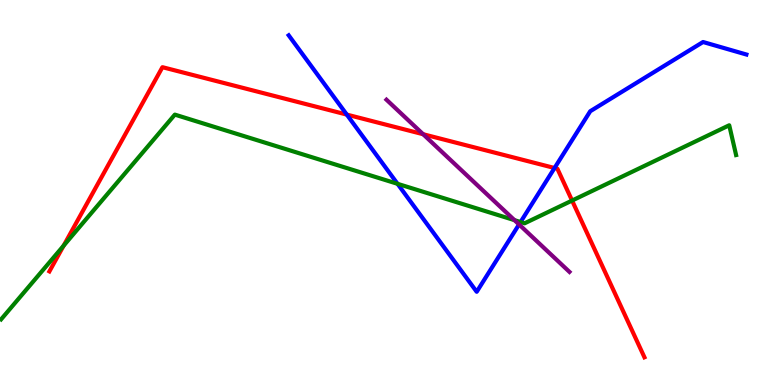[{'lines': ['blue', 'red'], 'intersections': [{'x': 4.47, 'y': 7.02}, {'x': 7.16, 'y': 5.64}]}, {'lines': ['green', 'red'], 'intersections': [{'x': 0.821, 'y': 3.62}, {'x': 7.38, 'y': 4.79}]}, {'lines': ['purple', 'red'], 'intersections': [{'x': 5.46, 'y': 6.51}]}, {'lines': ['blue', 'green'], 'intersections': [{'x': 5.13, 'y': 5.23}, {'x': 6.72, 'y': 4.23}]}, {'lines': ['blue', 'purple'], 'intersections': [{'x': 6.7, 'y': 4.17}]}, {'lines': ['green', 'purple'], 'intersections': [{'x': 6.64, 'y': 4.28}]}]